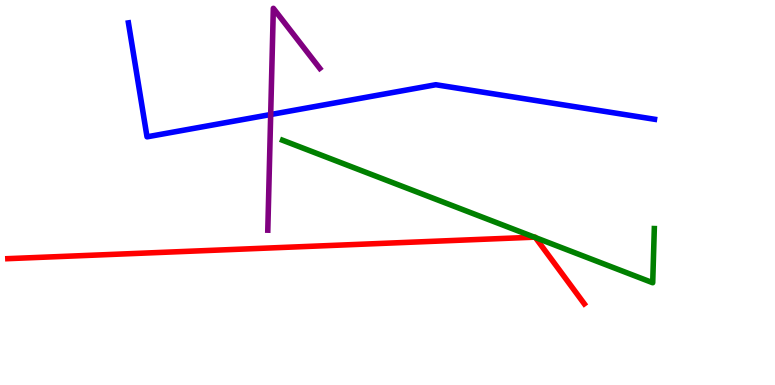[{'lines': ['blue', 'red'], 'intersections': []}, {'lines': ['green', 'red'], 'intersections': [{'x': 6.89, 'y': 3.84}, {'x': 6.91, 'y': 3.83}]}, {'lines': ['purple', 'red'], 'intersections': []}, {'lines': ['blue', 'green'], 'intersections': []}, {'lines': ['blue', 'purple'], 'intersections': [{'x': 3.49, 'y': 7.03}]}, {'lines': ['green', 'purple'], 'intersections': []}]